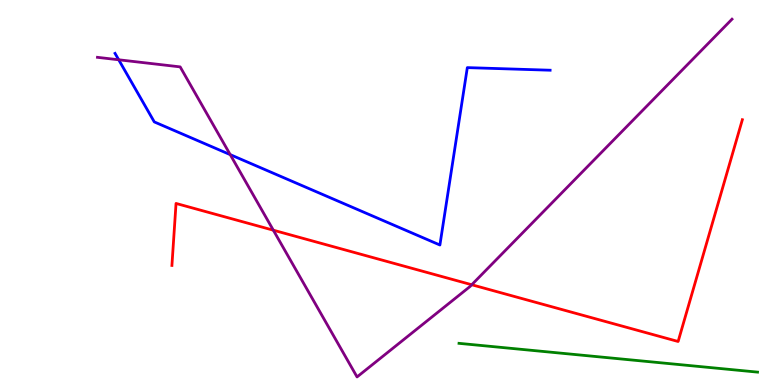[{'lines': ['blue', 'red'], 'intersections': []}, {'lines': ['green', 'red'], 'intersections': []}, {'lines': ['purple', 'red'], 'intersections': [{'x': 3.53, 'y': 4.02}, {'x': 6.09, 'y': 2.6}]}, {'lines': ['blue', 'green'], 'intersections': []}, {'lines': ['blue', 'purple'], 'intersections': [{'x': 1.53, 'y': 8.45}, {'x': 2.97, 'y': 5.98}]}, {'lines': ['green', 'purple'], 'intersections': []}]